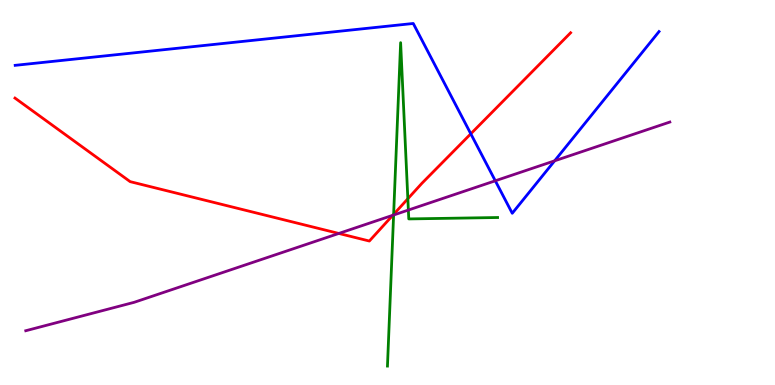[{'lines': ['blue', 'red'], 'intersections': [{'x': 6.07, 'y': 6.52}]}, {'lines': ['green', 'red'], 'intersections': [{'x': 5.08, 'y': 4.43}, {'x': 5.26, 'y': 4.84}]}, {'lines': ['purple', 'red'], 'intersections': [{'x': 4.37, 'y': 3.94}, {'x': 5.07, 'y': 4.41}]}, {'lines': ['blue', 'green'], 'intersections': []}, {'lines': ['blue', 'purple'], 'intersections': [{'x': 6.39, 'y': 5.3}, {'x': 7.16, 'y': 5.82}]}, {'lines': ['green', 'purple'], 'intersections': [{'x': 5.08, 'y': 4.42}, {'x': 5.27, 'y': 4.54}]}]